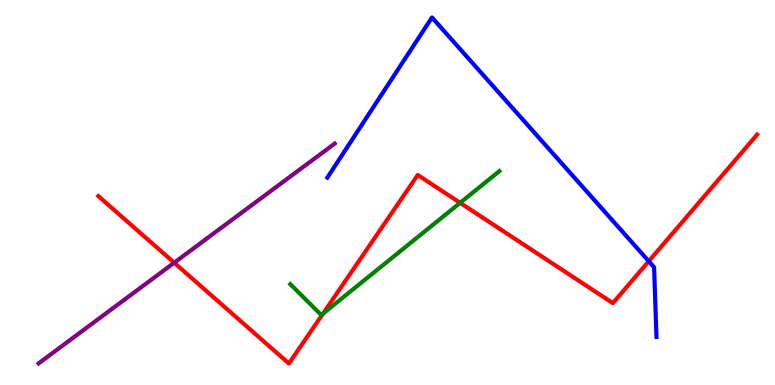[{'lines': ['blue', 'red'], 'intersections': [{'x': 8.37, 'y': 3.21}]}, {'lines': ['green', 'red'], 'intersections': [{'x': 4.17, 'y': 1.86}, {'x': 5.94, 'y': 4.73}]}, {'lines': ['purple', 'red'], 'intersections': [{'x': 2.25, 'y': 3.18}]}, {'lines': ['blue', 'green'], 'intersections': []}, {'lines': ['blue', 'purple'], 'intersections': []}, {'lines': ['green', 'purple'], 'intersections': []}]